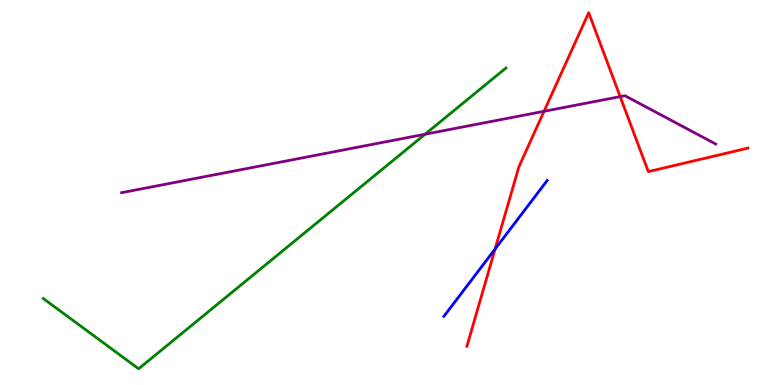[{'lines': ['blue', 'red'], 'intersections': [{'x': 6.39, 'y': 3.53}]}, {'lines': ['green', 'red'], 'intersections': []}, {'lines': ['purple', 'red'], 'intersections': [{'x': 7.02, 'y': 7.11}, {'x': 8.0, 'y': 7.49}]}, {'lines': ['blue', 'green'], 'intersections': []}, {'lines': ['blue', 'purple'], 'intersections': []}, {'lines': ['green', 'purple'], 'intersections': [{'x': 5.48, 'y': 6.51}]}]